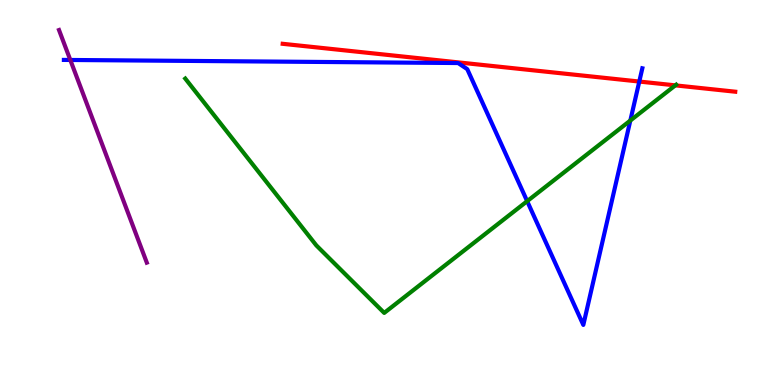[{'lines': ['blue', 'red'], 'intersections': [{'x': 8.25, 'y': 7.88}]}, {'lines': ['green', 'red'], 'intersections': [{'x': 8.71, 'y': 7.78}]}, {'lines': ['purple', 'red'], 'intersections': []}, {'lines': ['blue', 'green'], 'intersections': [{'x': 6.8, 'y': 4.77}, {'x': 8.13, 'y': 6.87}]}, {'lines': ['blue', 'purple'], 'intersections': [{'x': 0.907, 'y': 8.44}]}, {'lines': ['green', 'purple'], 'intersections': []}]